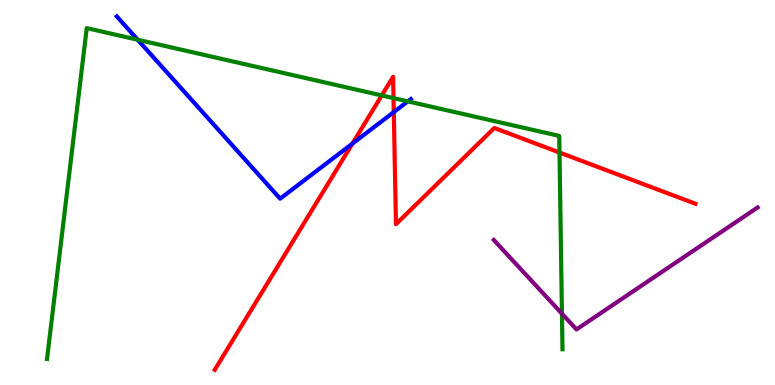[{'lines': ['blue', 'red'], 'intersections': [{'x': 4.55, 'y': 6.27}, {'x': 5.08, 'y': 7.09}]}, {'lines': ['green', 'red'], 'intersections': [{'x': 4.93, 'y': 7.52}, {'x': 5.08, 'y': 7.45}, {'x': 7.22, 'y': 6.04}]}, {'lines': ['purple', 'red'], 'intersections': []}, {'lines': ['blue', 'green'], 'intersections': [{'x': 1.78, 'y': 8.97}, {'x': 5.26, 'y': 7.37}]}, {'lines': ['blue', 'purple'], 'intersections': []}, {'lines': ['green', 'purple'], 'intersections': [{'x': 7.25, 'y': 1.85}]}]